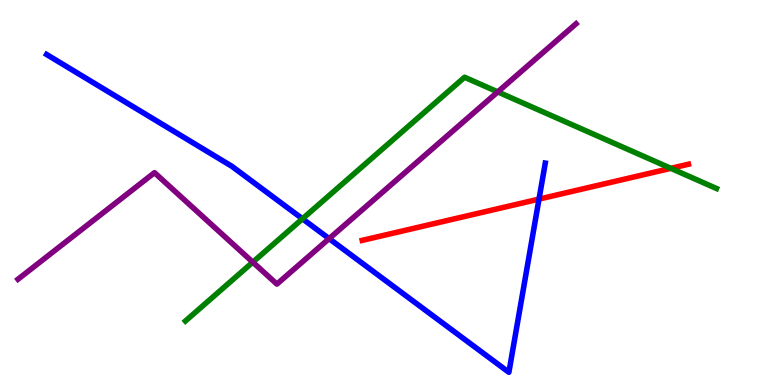[{'lines': ['blue', 'red'], 'intersections': [{'x': 6.96, 'y': 4.83}]}, {'lines': ['green', 'red'], 'intersections': [{'x': 8.66, 'y': 5.63}]}, {'lines': ['purple', 'red'], 'intersections': []}, {'lines': ['blue', 'green'], 'intersections': [{'x': 3.9, 'y': 4.32}]}, {'lines': ['blue', 'purple'], 'intersections': [{'x': 4.25, 'y': 3.8}]}, {'lines': ['green', 'purple'], 'intersections': [{'x': 3.26, 'y': 3.19}, {'x': 6.42, 'y': 7.61}]}]